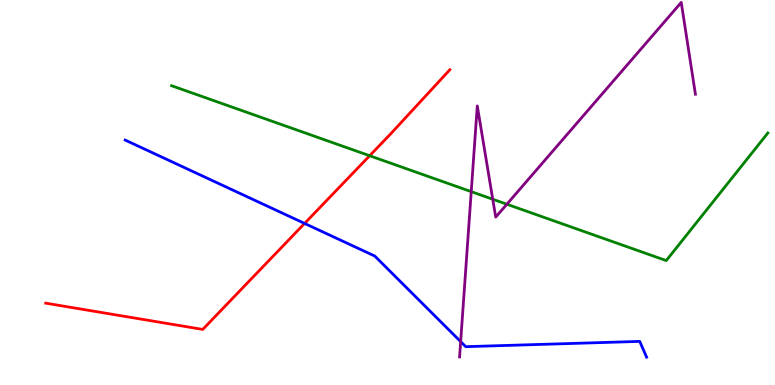[{'lines': ['blue', 'red'], 'intersections': [{'x': 3.93, 'y': 4.2}]}, {'lines': ['green', 'red'], 'intersections': [{'x': 4.77, 'y': 5.96}]}, {'lines': ['purple', 'red'], 'intersections': []}, {'lines': ['blue', 'green'], 'intersections': []}, {'lines': ['blue', 'purple'], 'intersections': [{'x': 5.94, 'y': 1.13}]}, {'lines': ['green', 'purple'], 'intersections': [{'x': 6.08, 'y': 5.02}, {'x': 6.36, 'y': 4.82}, {'x': 6.54, 'y': 4.7}]}]